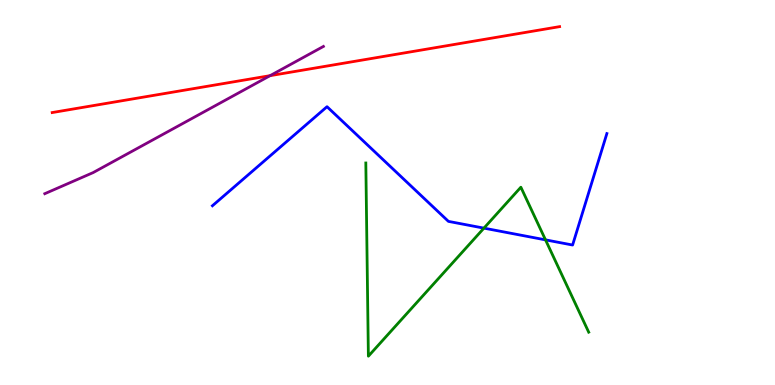[{'lines': ['blue', 'red'], 'intersections': []}, {'lines': ['green', 'red'], 'intersections': []}, {'lines': ['purple', 'red'], 'intersections': [{'x': 3.48, 'y': 8.03}]}, {'lines': ['blue', 'green'], 'intersections': [{'x': 6.24, 'y': 4.07}, {'x': 7.04, 'y': 3.77}]}, {'lines': ['blue', 'purple'], 'intersections': []}, {'lines': ['green', 'purple'], 'intersections': []}]